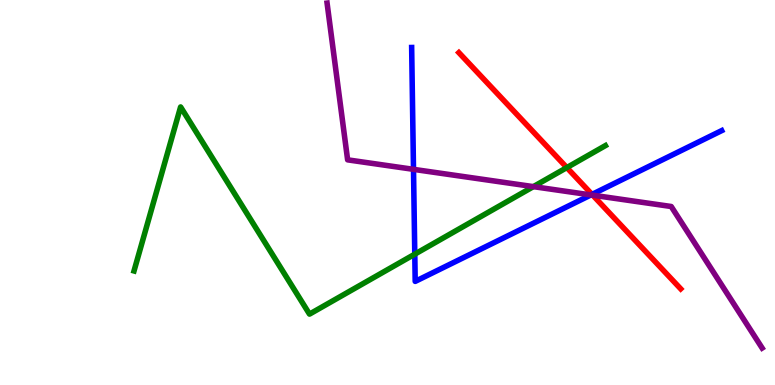[{'lines': ['blue', 'red'], 'intersections': [{'x': 7.64, 'y': 4.95}]}, {'lines': ['green', 'red'], 'intersections': [{'x': 7.31, 'y': 5.65}]}, {'lines': ['purple', 'red'], 'intersections': [{'x': 7.65, 'y': 4.93}]}, {'lines': ['blue', 'green'], 'intersections': [{'x': 5.35, 'y': 3.4}]}, {'lines': ['blue', 'purple'], 'intersections': [{'x': 5.34, 'y': 5.6}, {'x': 7.63, 'y': 4.94}]}, {'lines': ['green', 'purple'], 'intersections': [{'x': 6.88, 'y': 5.15}]}]